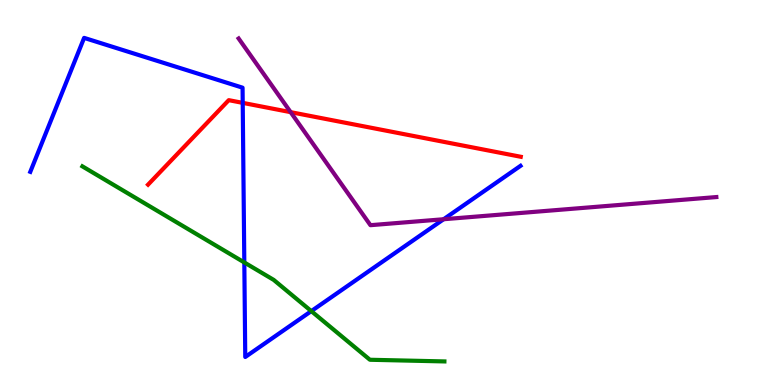[{'lines': ['blue', 'red'], 'intersections': [{'x': 3.13, 'y': 7.33}]}, {'lines': ['green', 'red'], 'intersections': []}, {'lines': ['purple', 'red'], 'intersections': [{'x': 3.75, 'y': 7.09}]}, {'lines': ['blue', 'green'], 'intersections': [{'x': 3.15, 'y': 3.18}, {'x': 4.02, 'y': 1.92}]}, {'lines': ['blue', 'purple'], 'intersections': [{'x': 5.72, 'y': 4.31}]}, {'lines': ['green', 'purple'], 'intersections': []}]